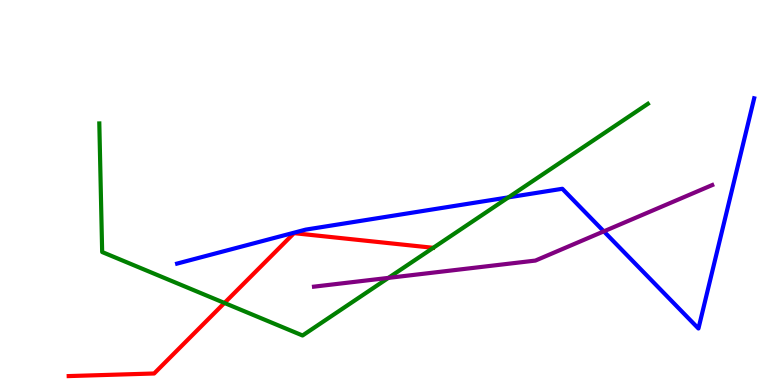[{'lines': ['blue', 'red'], 'intersections': []}, {'lines': ['green', 'red'], 'intersections': [{'x': 2.9, 'y': 2.13}]}, {'lines': ['purple', 'red'], 'intersections': []}, {'lines': ['blue', 'green'], 'intersections': [{'x': 6.56, 'y': 4.87}]}, {'lines': ['blue', 'purple'], 'intersections': [{'x': 7.79, 'y': 3.99}]}, {'lines': ['green', 'purple'], 'intersections': [{'x': 5.01, 'y': 2.78}]}]